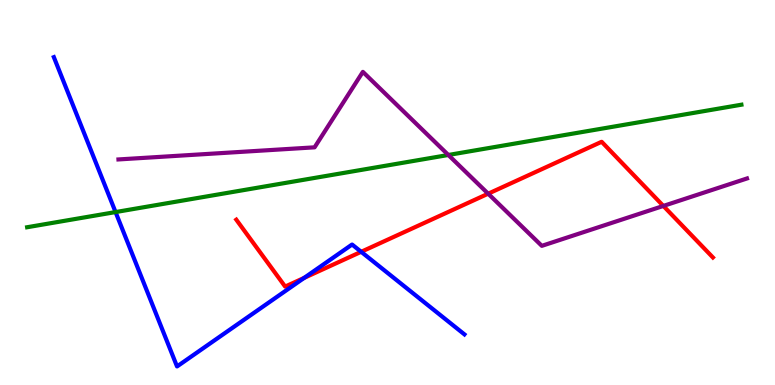[{'lines': ['blue', 'red'], 'intersections': [{'x': 3.92, 'y': 2.78}, {'x': 4.66, 'y': 3.46}]}, {'lines': ['green', 'red'], 'intersections': []}, {'lines': ['purple', 'red'], 'intersections': [{'x': 6.3, 'y': 4.97}, {'x': 8.56, 'y': 4.65}]}, {'lines': ['blue', 'green'], 'intersections': [{'x': 1.49, 'y': 4.49}]}, {'lines': ['blue', 'purple'], 'intersections': []}, {'lines': ['green', 'purple'], 'intersections': [{'x': 5.79, 'y': 5.97}]}]